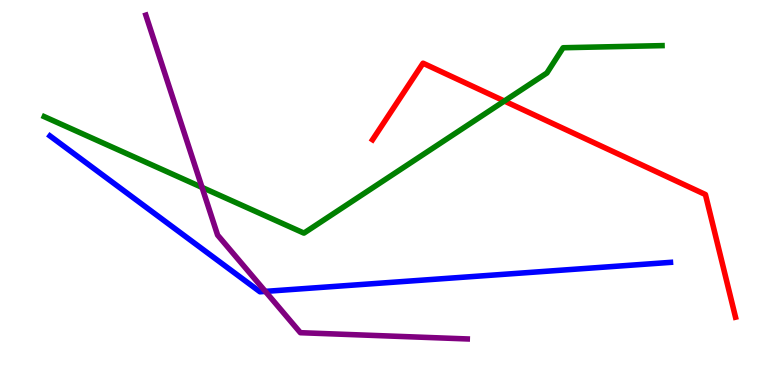[{'lines': ['blue', 'red'], 'intersections': []}, {'lines': ['green', 'red'], 'intersections': [{'x': 6.51, 'y': 7.38}]}, {'lines': ['purple', 'red'], 'intersections': []}, {'lines': ['blue', 'green'], 'intersections': []}, {'lines': ['blue', 'purple'], 'intersections': [{'x': 3.42, 'y': 2.43}]}, {'lines': ['green', 'purple'], 'intersections': [{'x': 2.61, 'y': 5.13}]}]